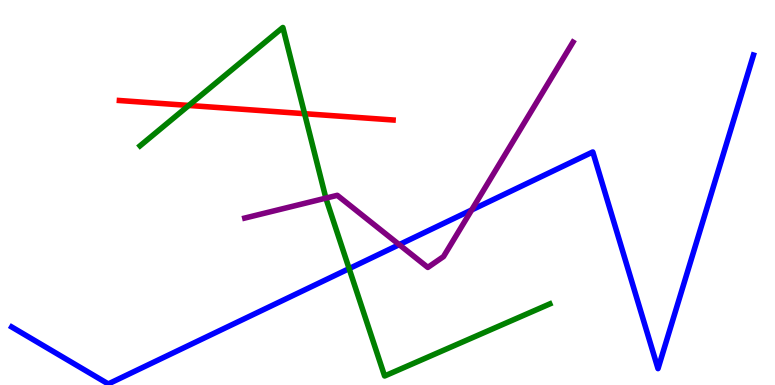[{'lines': ['blue', 'red'], 'intersections': []}, {'lines': ['green', 'red'], 'intersections': [{'x': 2.44, 'y': 7.26}, {'x': 3.93, 'y': 7.05}]}, {'lines': ['purple', 'red'], 'intersections': []}, {'lines': ['blue', 'green'], 'intersections': [{'x': 4.5, 'y': 3.02}]}, {'lines': ['blue', 'purple'], 'intersections': [{'x': 5.15, 'y': 3.65}, {'x': 6.09, 'y': 4.55}]}, {'lines': ['green', 'purple'], 'intersections': [{'x': 4.2, 'y': 4.85}]}]